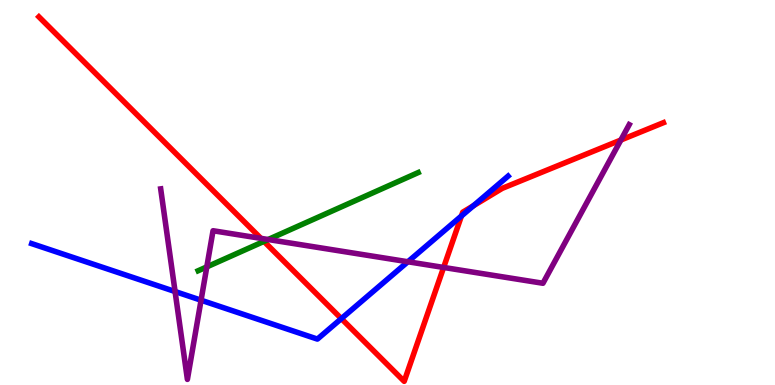[{'lines': ['blue', 'red'], 'intersections': [{'x': 4.4, 'y': 1.72}, {'x': 5.95, 'y': 4.39}, {'x': 6.11, 'y': 4.66}]}, {'lines': ['green', 'red'], 'intersections': [{'x': 3.41, 'y': 3.73}]}, {'lines': ['purple', 'red'], 'intersections': [{'x': 3.37, 'y': 3.81}, {'x': 5.72, 'y': 3.05}, {'x': 8.01, 'y': 6.36}]}, {'lines': ['blue', 'green'], 'intersections': []}, {'lines': ['blue', 'purple'], 'intersections': [{'x': 2.26, 'y': 2.43}, {'x': 2.59, 'y': 2.2}, {'x': 5.26, 'y': 3.2}]}, {'lines': ['green', 'purple'], 'intersections': [{'x': 2.67, 'y': 3.07}, {'x': 3.46, 'y': 3.78}]}]